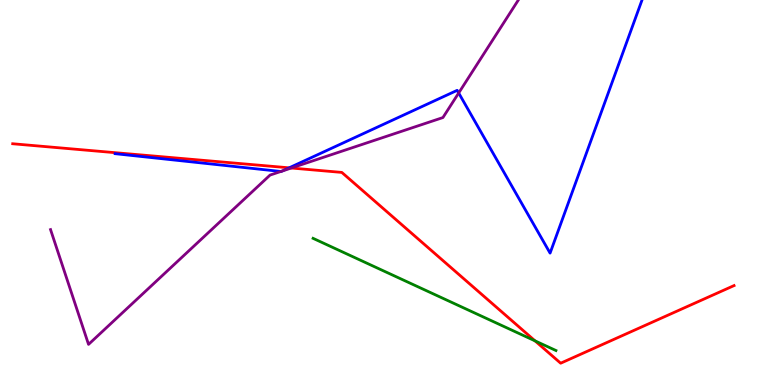[{'lines': ['blue', 'red'], 'intersections': [{'x': 3.73, 'y': 5.64}]}, {'lines': ['green', 'red'], 'intersections': [{'x': 6.9, 'y': 1.15}]}, {'lines': ['purple', 'red'], 'intersections': [{'x': 3.76, 'y': 5.64}]}, {'lines': ['blue', 'green'], 'intersections': []}, {'lines': ['blue', 'purple'], 'intersections': [{'x': 3.62, 'y': 5.55}, {'x': 3.64, 'y': 5.56}, {'x': 5.92, 'y': 7.58}]}, {'lines': ['green', 'purple'], 'intersections': []}]